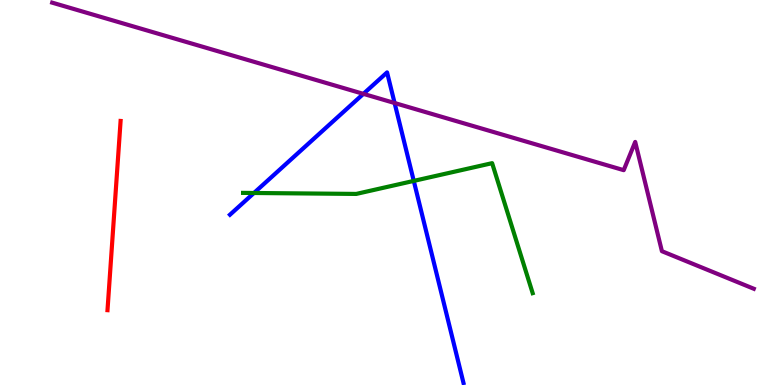[{'lines': ['blue', 'red'], 'intersections': []}, {'lines': ['green', 'red'], 'intersections': []}, {'lines': ['purple', 'red'], 'intersections': []}, {'lines': ['blue', 'green'], 'intersections': [{'x': 3.28, 'y': 4.99}, {'x': 5.34, 'y': 5.3}]}, {'lines': ['blue', 'purple'], 'intersections': [{'x': 4.69, 'y': 7.56}, {'x': 5.09, 'y': 7.32}]}, {'lines': ['green', 'purple'], 'intersections': []}]